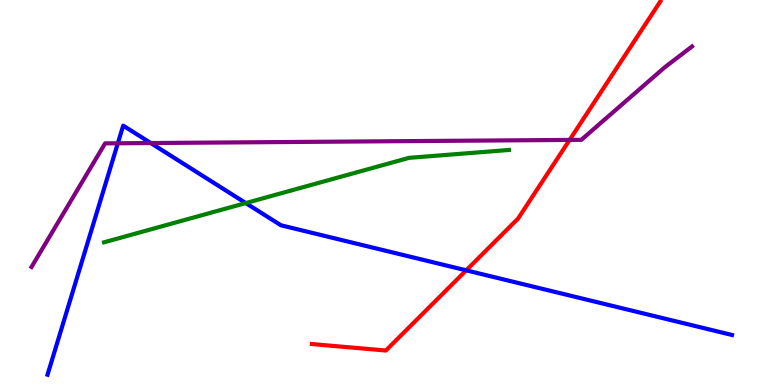[{'lines': ['blue', 'red'], 'intersections': [{'x': 6.02, 'y': 2.98}]}, {'lines': ['green', 'red'], 'intersections': []}, {'lines': ['purple', 'red'], 'intersections': [{'x': 7.35, 'y': 6.37}]}, {'lines': ['blue', 'green'], 'intersections': [{'x': 3.17, 'y': 4.73}]}, {'lines': ['blue', 'purple'], 'intersections': [{'x': 1.52, 'y': 6.28}, {'x': 1.94, 'y': 6.28}]}, {'lines': ['green', 'purple'], 'intersections': []}]